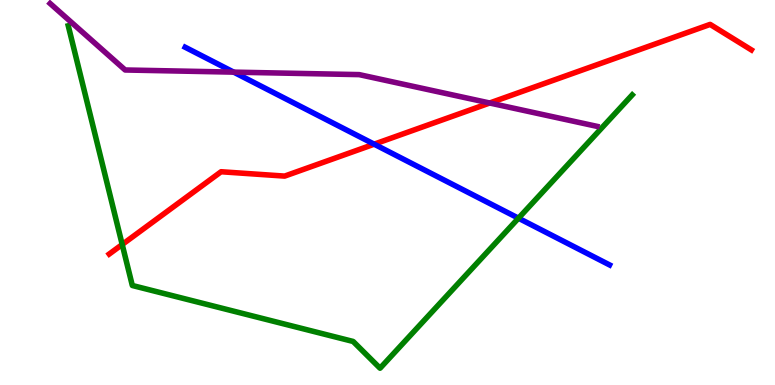[{'lines': ['blue', 'red'], 'intersections': [{'x': 4.83, 'y': 6.25}]}, {'lines': ['green', 'red'], 'intersections': [{'x': 1.58, 'y': 3.65}]}, {'lines': ['purple', 'red'], 'intersections': [{'x': 6.32, 'y': 7.32}]}, {'lines': ['blue', 'green'], 'intersections': [{'x': 6.69, 'y': 4.33}]}, {'lines': ['blue', 'purple'], 'intersections': [{'x': 3.02, 'y': 8.13}]}, {'lines': ['green', 'purple'], 'intersections': []}]